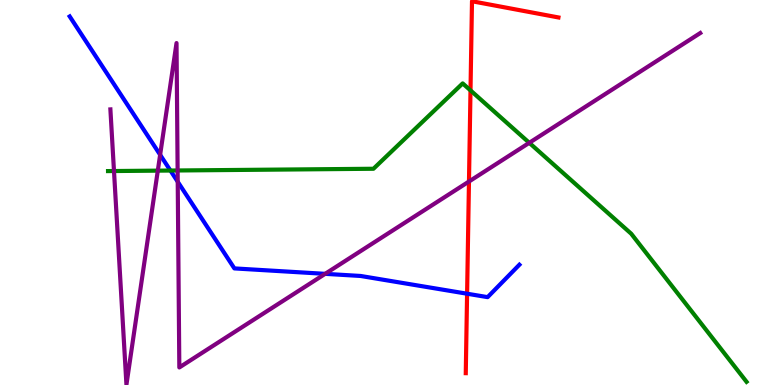[{'lines': ['blue', 'red'], 'intersections': [{'x': 6.03, 'y': 2.37}]}, {'lines': ['green', 'red'], 'intersections': [{'x': 6.07, 'y': 7.65}]}, {'lines': ['purple', 'red'], 'intersections': [{'x': 6.05, 'y': 5.29}]}, {'lines': ['blue', 'green'], 'intersections': [{'x': 2.2, 'y': 5.57}]}, {'lines': ['blue', 'purple'], 'intersections': [{'x': 2.07, 'y': 5.98}, {'x': 2.29, 'y': 5.28}, {'x': 4.2, 'y': 2.89}]}, {'lines': ['green', 'purple'], 'intersections': [{'x': 1.47, 'y': 5.56}, {'x': 2.04, 'y': 5.57}, {'x': 2.29, 'y': 5.57}, {'x': 6.83, 'y': 6.29}]}]